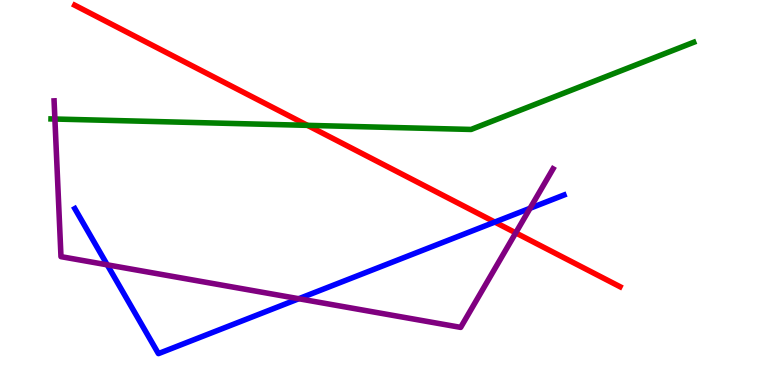[{'lines': ['blue', 'red'], 'intersections': [{'x': 6.38, 'y': 4.23}]}, {'lines': ['green', 'red'], 'intersections': [{'x': 3.97, 'y': 6.74}]}, {'lines': ['purple', 'red'], 'intersections': [{'x': 6.65, 'y': 3.95}]}, {'lines': ['blue', 'green'], 'intersections': []}, {'lines': ['blue', 'purple'], 'intersections': [{'x': 1.38, 'y': 3.12}, {'x': 3.86, 'y': 2.24}, {'x': 6.84, 'y': 4.59}]}, {'lines': ['green', 'purple'], 'intersections': [{'x': 0.708, 'y': 6.91}]}]